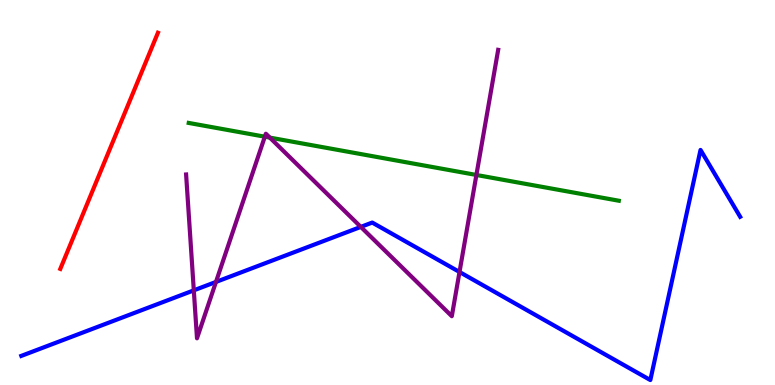[{'lines': ['blue', 'red'], 'intersections': []}, {'lines': ['green', 'red'], 'intersections': []}, {'lines': ['purple', 'red'], 'intersections': []}, {'lines': ['blue', 'green'], 'intersections': []}, {'lines': ['blue', 'purple'], 'intersections': [{'x': 2.5, 'y': 2.46}, {'x': 2.79, 'y': 2.68}, {'x': 4.66, 'y': 4.11}, {'x': 5.93, 'y': 2.94}]}, {'lines': ['green', 'purple'], 'intersections': [{'x': 3.42, 'y': 6.45}, {'x': 3.48, 'y': 6.43}, {'x': 6.15, 'y': 5.46}]}]